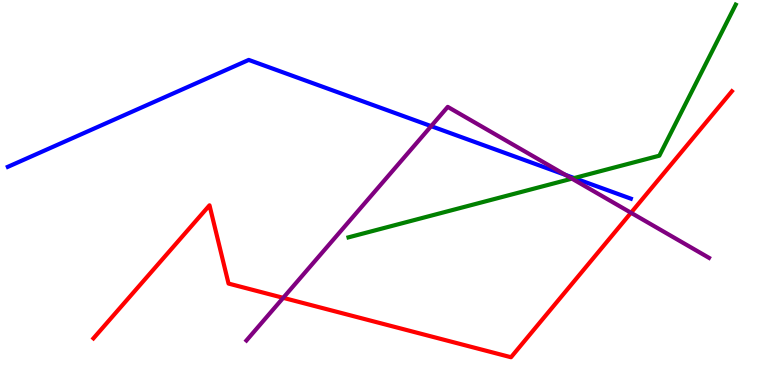[{'lines': ['blue', 'red'], 'intersections': []}, {'lines': ['green', 'red'], 'intersections': []}, {'lines': ['purple', 'red'], 'intersections': [{'x': 3.65, 'y': 2.26}, {'x': 8.14, 'y': 4.47}]}, {'lines': ['blue', 'green'], 'intersections': [{'x': 7.41, 'y': 5.37}]}, {'lines': ['blue', 'purple'], 'intersections': [{'x': 5.56, 'y': 6.72}, {'x': 7.3, 'y': 5.46}]}, {'lines': ['green', 'purple'], 'intersections': [{'x': 7.38, 'y': 5.36}]}]